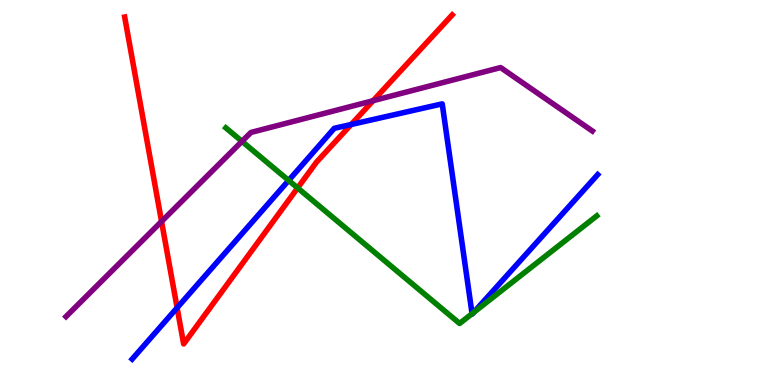[{'lines': ['blue', 'red'], 'intersections': [{'x': 2.29, 'y': 2.01}, {'x': 4.53, 'y': 6.77}]}, {'lines': ['green', 'red'], 'intersections': [{'x': 3.84, 'y': 5.12}]}, {'lines': ['purple', 'red'], 'intersections': [{'x': 2.08, 'y': 4.25}, {'x': 4.81, 'y': 7.38}]}, {'lines': ['blue', 'green'], 'intersections': [{'x': 3.72, 'y': 5.31}, {'x': 6.09, 'y': 1.85}, {'x': 6.11, 'y': 1.89}]}, {'lines': ['blue', 'purple'], 'intersections': []}, {'lines': ['green', 'purple'], 'intersections': [{'x': 3.12, 'y': 6.33}]}]